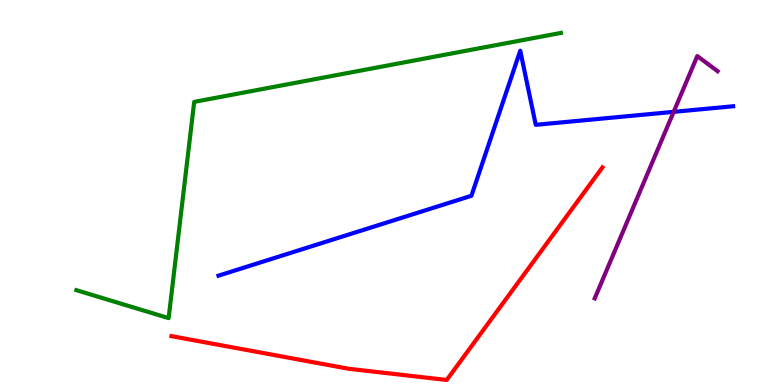[{'lines': ['blue', 'red'], 'intersections': []}, {'lines': ['green', 'red'], 'intersections': []}, {'lines': ['purple', 'red'], 'intersections': []}, {'lines': ['blue', 'green'], 'intersections': []}, {'lines': ['blue', 'purple'], 'intersections': [{'x': 8.69, 'y': 7.09}]}, {'lines': ['green', 'purple'], 'intersections': []}]